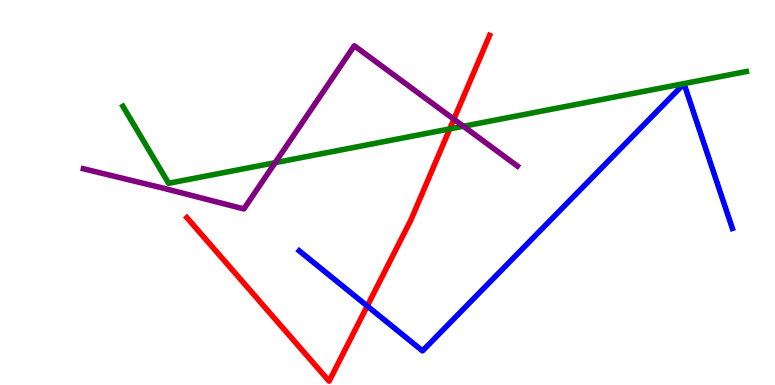[{'lines': ['blue', 'red'], 'intersections': [{'x': 4.74, 'y': 2.05}]}, {'lines': ['green', 'red'], 'intersections': [{'x': 5.8, 'y': 6.65}]}, {'lines': ['purple', 'red'], 'intersections': [{'x': 5.86, 'y': 6.9}]}, {'lines': ['blue', 'green'], 'intersections': []}, {'lines': ['blue', 'purple'], 'intersections': []}, {'lines': ['green', 'purple'], 'intersections': [{'x': 3.55, 'y': 5.77}, {'x': 5.98, 'y': 6.72}]}]